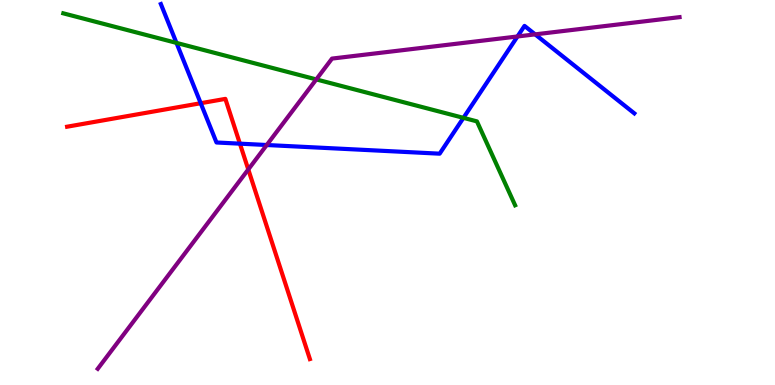[{'lines': ['blue', 'red'], 'intersections': [{'x': 2.59, 'y': 7.32}, {'x': 3.1, 'y': 6.27}]}, {'lines': ['green', 'red'], 'intersections': []}, {'lines': ['purple', 'red'], 'intersections': [{'x': 3.2, 'y': 5.6}]}, {'lines': ['blue', 'green'], 'intersections': [{'x': 2.28, 'y': 8.89}, {'x': 5.98, 'y': 6.94}]}, {'lines': ['blue', 'purple'], 'intersections': [{'x': 3.44, 'y': 6.23}, {'x': 6.68, 'y': 9.05}, {'x': 6.91, 'y': 9.11}]}, {'lines': ['green', 'purple'], 'intersections': [{'x': 4.08, 'y': 7.94}]}]